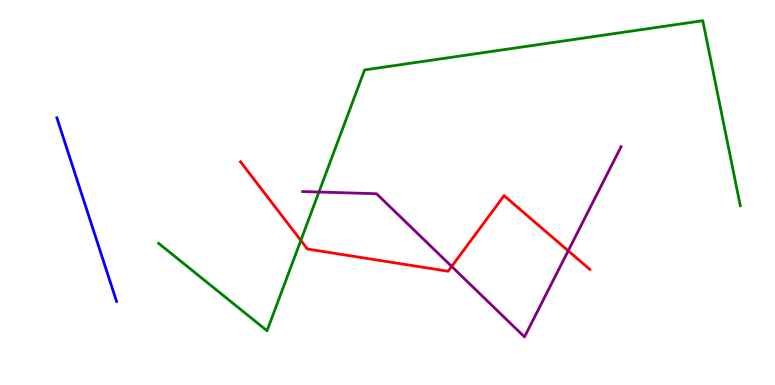[{'lines': ['blue', 'red'], 'intersections': []}, {'lines': ['green', 'red'], 'intersections': [{'x': 3.88, 'y': 3.76}]}, {'lines': ['purple', 'red'], 'intersections': [{'x': 5.83, 'y': 3.08}, {'x': 7.33, 'y': 3.49}]}, {'lines': ['blue', 'green'], 'intersections': []}, {'lines': ['blue', 'purple'], 'intersections': []}, {'lines': ['green', 'purple'], 'intersections': [{'x': 4.12, 'y': 5.01}]}]